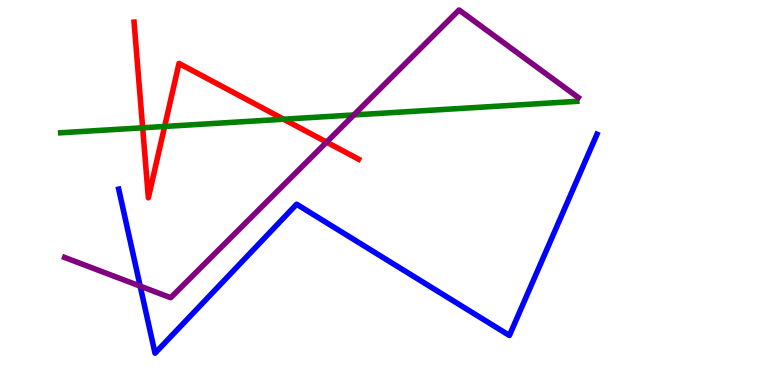[{'lines': ['blue', 'red'], 'intersections': []}, {'lines': ['green', 'red'], 'intersections': [{'x': 1.84, 'y': 6.68}, {'x': 2.12, 'y': 6.72}, {'x': 3.66, 'y': 6.9}]}, {'lines': ['purple', 'red'], 'intersections': [{'x': 4.21, 'y': 6.31}]}, {'lines': ['blue', 'green'], 'intersections': []}, {'lines': ['blue', 'purple'], 'intersections': [{'x': 1.81, 'y': 2.57}]}, {'lines': ['green', 'purple'], 'intersections': [{'x': 4.57, 'y': 7.01}]}]